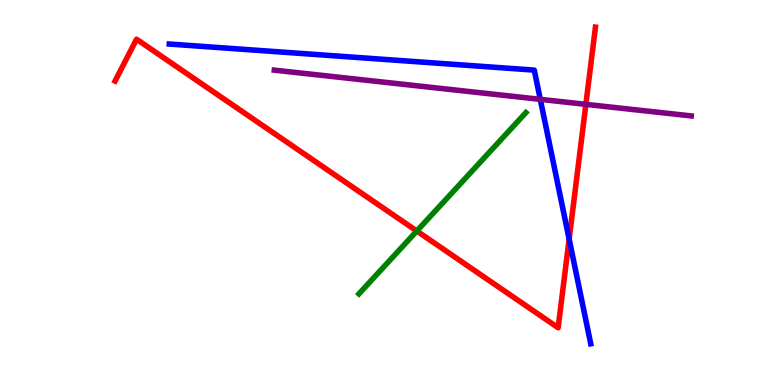[{'lines': ['blue', 'red'], 'intersections': [{'x': 7.34, 'y': 3.79}]}, {'lines': ['green', 'red'], 'intersections': [{'x': 5.38, 'y': 4.0}]}, {'lines': ['purple', 'red'], 'intersections': [{'x': 7.56, 'y': 7.29}]}, {'lines': ['blue', 'green'], 'intersections': []}, {'lines': ['blue', 'purple'], 'intersections': [{'x': 6.97, 'y': 7.42}]}, {'lines': ['green', 'purple'], 'intersections': []}]